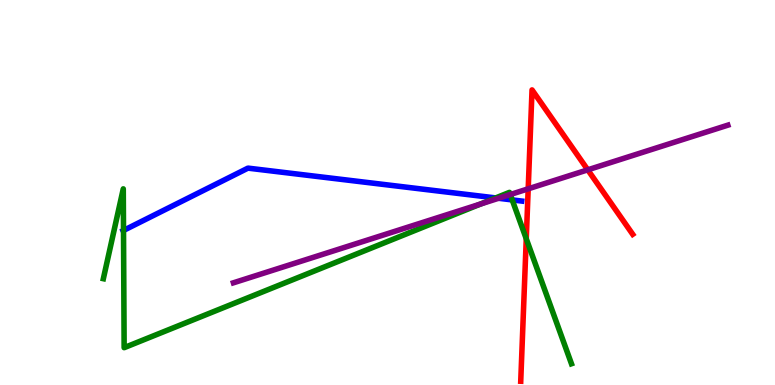[{'lines': ['blue', 'red'], 'intersections': []}, {'lines': ['green', 'red'], 'intersections': [{'x': 6.79, 'y': 3.8}]}, {'lines': ['purple', 'red'], 'intersections': [{'x': 6.82, 'y': 5.1}, {'x': 7.58, 'y': 5.59}]}, {'lines': ['blue', 'green'], 'intersections': [{'x': 1.59, 'y': 4.01}, {'x': 6.4, 'y': 4.86}, {'x': 6.61, 'y': 4.81}]}, {'lines': ['blue', 'purple'], 'intersections': [{'x': 6.43, 'y': 4.85}]}, {'lines': ['green', 'purple'], 'intersections': [{'x': 6.2, 'y': 4.7}, {'x': 6.58, 'y': 4.95}]}]